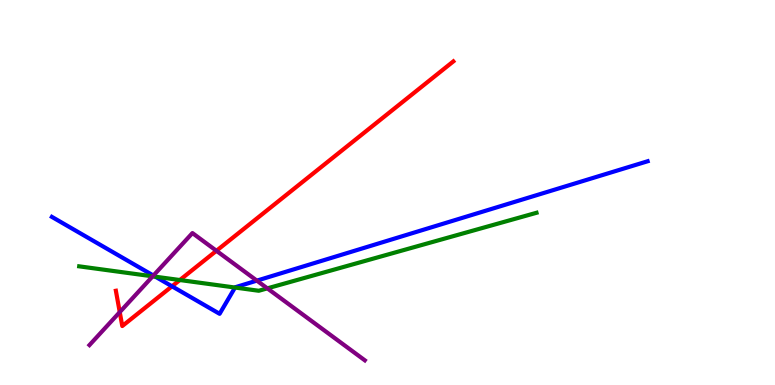[{'lines': ['blue', 'red'], 'intersections': [{'x': 2.22, 'y': 2.56}]}, {'lines': ['green', 'red'], 'intersections': [{'x': 2.32, 'y': 2.73}]}, {'lines': ['purple', 'red'], 'intersections': [{'x': 1.55, 'y': 1.89}, {'x': 2.79, 'y': 3.49}]}, {'lines': ['blue', 'green'], 'intersections': [{'x': 2.01, 'y': 2.81}, {'x': 3.03, 'y': 2.53}]}, {'lines': ['blue', 'purple'], 'intersections': [{'x': 1.98, 'y': 2.84}, {'x': 3.31, 'y': 2.71}]}, {'lines': ['green', 'purple'], 'intersections': [{'x': 1.97, 'y': 2.82}, {'x': 3.45, 'y': 2.51}]}]